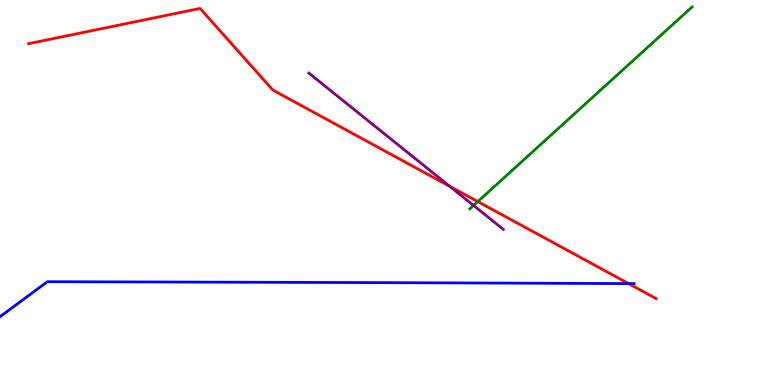[{'lines': ['blue', 'red'], 'intersections': [{'x': 8.11, 'y': 2.63}]}, {'lines': ['green', 'red'], 'intersections': [{'x': 6.17, 'y': 4.76}]}, {'lines': ['purple', 'red'], 'intersections': [{'x': 5.8, 'y': 5.16}]}, {'lines': ['blue', 'green'], 'intersections': []}, {'lines': ['blue', 'purple'], 'intersections': []}, {'lines': ['green', 'purple'], 'intersections': [{'x': 6.11, 'y': 4.66}]}]